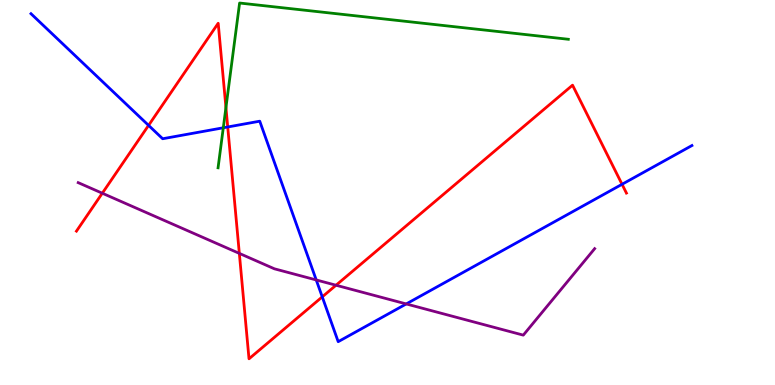[{'lines': ['blue', 'red'], 'intersections': [{'x': 1.92, 'y': 6.74}, {'x': 2.94, 'y': 6.7}, {'x': 4.16, 'y': 2.29}, {'x': 8.03, 'y': 5.21}]}, {'lines': ['green', 'red'], 'intersections': [{'x': 2.92, 'y': 7.21}]}, {'lines': ['purple', 'red'], 'intersections': [{'x': 1.32, 'y': 4.98}, {'x': 3.09, 'y': 3.42}, {'x': 4.34, 'y': 2.59}]}, {'lines': ['blue', 'green'], 'intersections': [{'x': 2.88, 'y': 6.68}]}, {'lines': ['blue', 'purple'], 'intersections': [{'x': 4.08, 'y': 2.73}, {'x': 5.24, 'y': 2.11}]}, {'lines': ['green', 'purple'], 'intersections': []}]